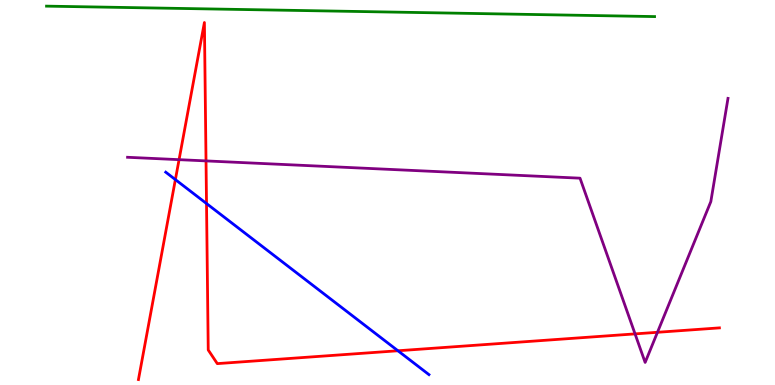[{'lines': ['blue', 'red'], 'intersections': [{'x': 2.26, 'y': 5.34}, {'x': 2.66, 'y': 4.71}, {'x': 5.13, 'y': 0.889}]}, {'lines': ['green', 'red'], 'intersections': []}, {'lines': ['purple', 'red'], 'intersections': [{'x': 2.31, 'y': 5.85}, {'x': 2.66, 'y': 5.82}, {'x': 8.19, 'y': 1.33}, {'x': 8.48, 'y': 1.37}]}, {'lines': ['blue', 'green'], 'intersections': []}, {'lines': ['blue', 'purple'], 'intersections': []}, {'lines': ['green', 'purple'], 'intersections': []}]